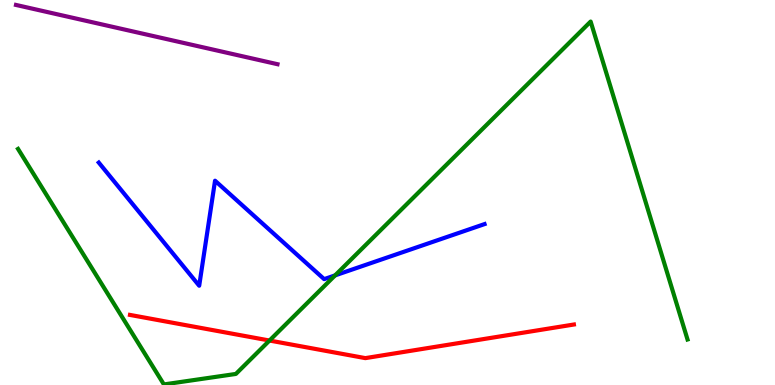[{'lines': ['blue', 'red'], 'intersections': []}, {'lines': ['green', 'red'], 'intersections': [{'x': 3.48, 'y': 1.16}]}, {'lines': ['purple', 'red'], 'intersections': []}, {'lines': ['blue', 'green'], 'intersections': [{'x': 4.32, 'y': 2.85}]}, {'lines': ['blue', 'purple'], 'intersections': []}, {'lines': ['green', 'purple'], 'intersections': []}]